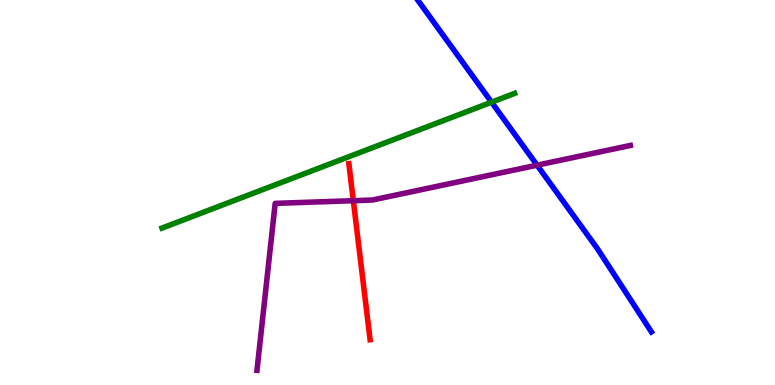[{'lines': ['blue', 'red'], 'intersections': []}, {'lines': ['green', 'red'], 'intersections': []}, {'lines': ['purple', 'red'], 'intersections': [{'x': 4.56, 'y': 4.79}]}, {'lines': ['blue', 'green'], 'intersections': [{'x': 6.34, 'y': 7.35}]}, {'lines': ['blue', 'purple'], 'intersections': [{'x': 6.93, 'y': 5.71}]}, {'lines': ['green', 'purple'], 'intersections': []}]